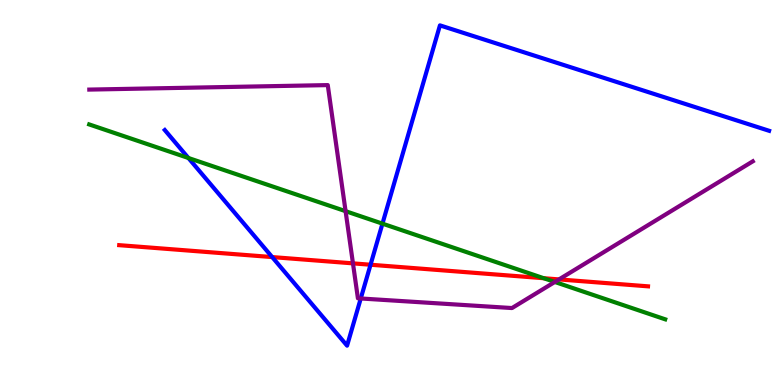[{'lines': ['blue', 'red'], 'intersections': [{'x': 3.51, 'y': 3.32}, {'x': 4.78, 'y': 3.12}]}, {'lines': ['green', 'red'], 'intersections': [{'x': 7.02, 'y': 2.77}]}, {'lines': ['purple', 'red'], 'intersections': [{'x': 4.55, 'y': 3.16}, {'x': 7.21, 'y': 2.74}]}, {'lines': ['blue', 'green'], 'intersections': [{'x': 2.43, 'y': 5.9}, {'x': 4.93, 'y': 4.19}]}, {'lines': ['blue', 'purple'], 'intersections': [{'x': 4.65, 'y': 2.25}]}, {'lines': ['green', 'purple'], 'intersections': [{'x': 4.46, 'y': 4.52}, {'x': 7.16, 'y': 2.68}]}]